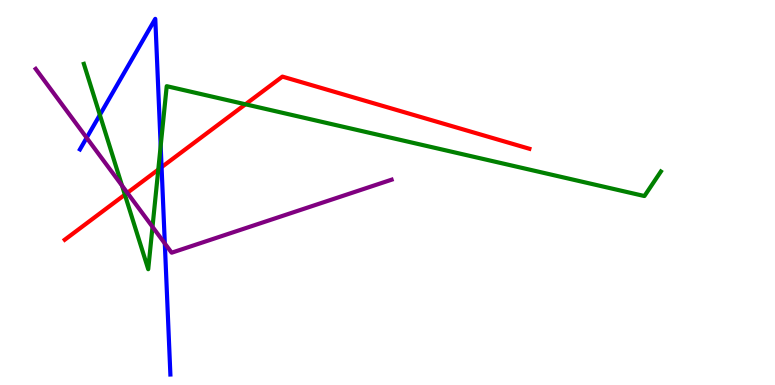[{'lines': ['blue', 'red'], 'intersections': [{'x': 2.08, 'y': 5.66}]}, {'lines': ['green', 'red'], 'intersections': [{'x': 1.61, 'y': 4.94}, {'x': 2.04, 'y': 5.59}, {'x': 3.17, 'y': 7.29}]}, {'lines': ['purple', 'red'], 'intersections': [{'x': 1.64, 'y': 4.99}]}, {'lines': ['blue', 'green'], 'intersections': [{'x': 1.29, 'y': 7.02}, {'x': 2.07, 'y': 6.21}]}, {'lines': ['blue', 'purple'], 'intersections': [{'x': 1.12, 'y': 6.42}, {'x': 2.13, 'y': 3.68}]}, {'lines': ['green', 'purple'], 'intersections': [{'x': 1.57, 'y': 5.18}, {'x': 1.97, 'y': 4.11}]}]